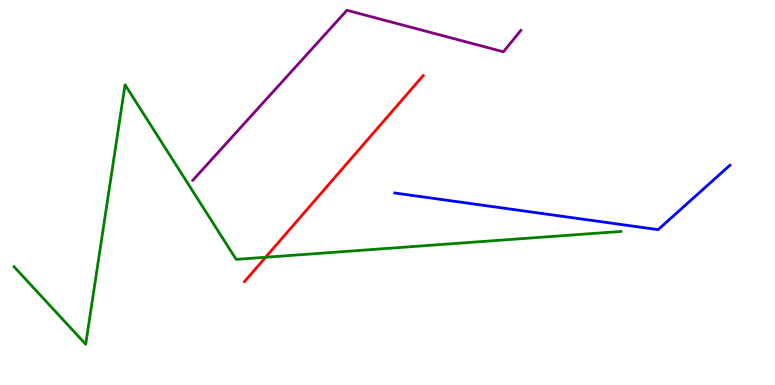[{'lines': ['blue', 'red'], 'intersections': []}, {'lines': ['green', 'red'], 'intersections': [{'x': 3.43, 'y': 3.32}]}, {'lines': ['purple', 'red'], 'intersections': []}, {'lines': ['blue', 'green'], 'intersections': []}, {'lines': ['blue', 'purple'], 'intersections': []}, {'lines': ['green', 'purple'], 'intersections': []}]